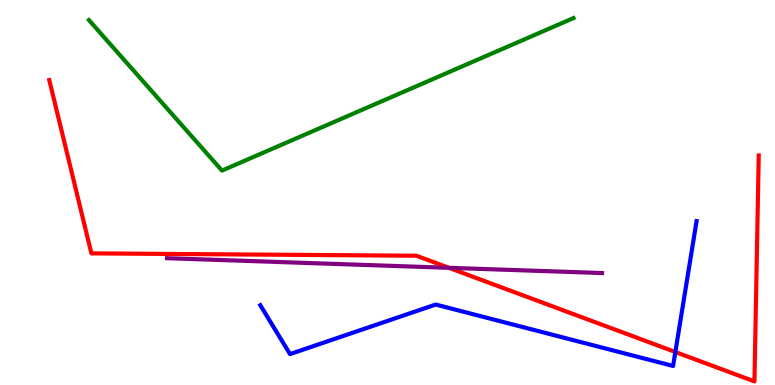[{'lines': ['blue', 'red'], 'intersections': [{'x': 8.71, 'y': 0.857}]}, {'lines': ['green', 'red'], 'intersections': []}, {'lines': ['purple', 'red'], 'intersections': [{'x': 5.79, 'y': 3.04}]}, {'lines': ['blue', 'green'], 'intersections': []}, {'lines': ['blue', 'purple'], 'intersections': []}, {'lines': ['green', 'purple'], 'intersections': []}]